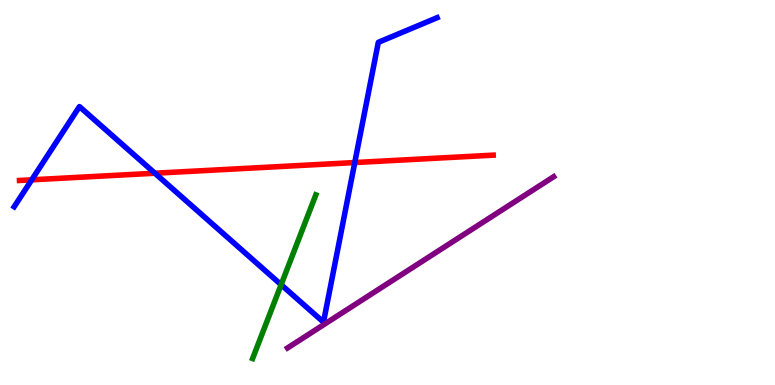[{'lines': ['blue', 'red'], 'intersections': [{'x': 0.409, 'y': 5.33}, {'x': 2.0, 'y': 5.5}, {'x': 4.58, 'y': 5.78}]}, {'lines': ['green', 'red'], 'intersections': []}, {'lines': ['purple', 'red'], 'intersections': []}, {'lines': ['blue', 'green'], 'intersections': [{'x': 3.63, 'y': 2.61}]}, {'lines': ['blue', 'purple'], 'intersections': []}, {'lines': ['green', 'purple'], 'intersections': []}]